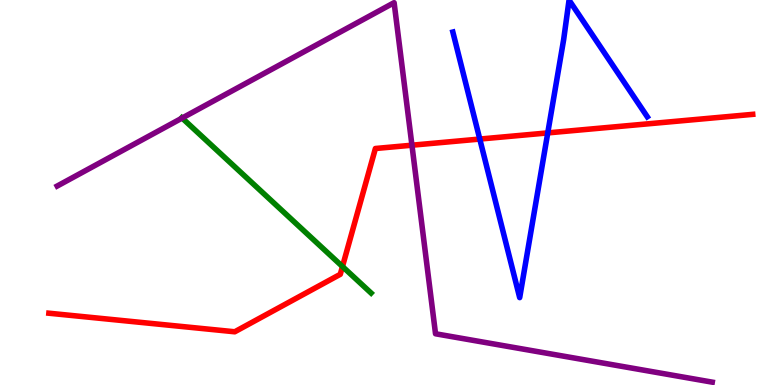[{'lines': ['blue', 'red'], 'intersections': [{'x': 6.19, 'y': 6.39}, {'x': 7.07, 'y': 6.55}]}, {'lines': ['green', 'red'], 'intersections': [{'x': 4.42, 'y': 3.08}]}, {'lines': ['purple', 'red'], 'intersections': [{'x': 5.32, 'y': 6.23}]}, {'lines': ['blue', 'green'], 'intersections': []}, {'lines': ['blue', 'purple'], 'intersections': []}, {'lines': ['green', 'purple'], 'intersections': [{'x': 2.35, 'y': 6.93}]}]